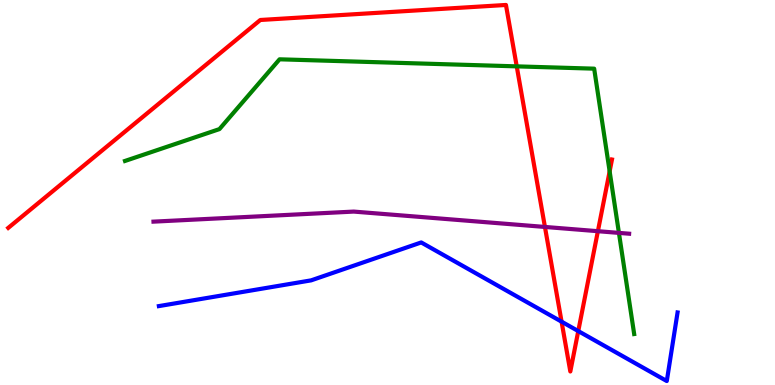[{'lines': ['blue', 'red'], 'intersections': [{'x': 7.25, 'y': 1.65}, {'x': 7.46, 'y': 1.4}]}, {'lines': ['green', 'red'], 'intersections': [{'x': 6.67, 'y': 8.28}, {'x': 7.87, 'y': 5.55}]}, {'lines': ['purple', 'red'], 'intersections': [{'x': 7.03, 'y': 4.11}, {'x': 7.71, 'y': 3.99}]}, {'lines': ['blue', 'green'], 'intersections': []}, {'lines': ['blue', 'purple'], 'intersections': []}, {'lines': ['green', 'purple'], 'intersections': [{'x': 7.99, 'y': 3.95}]}]